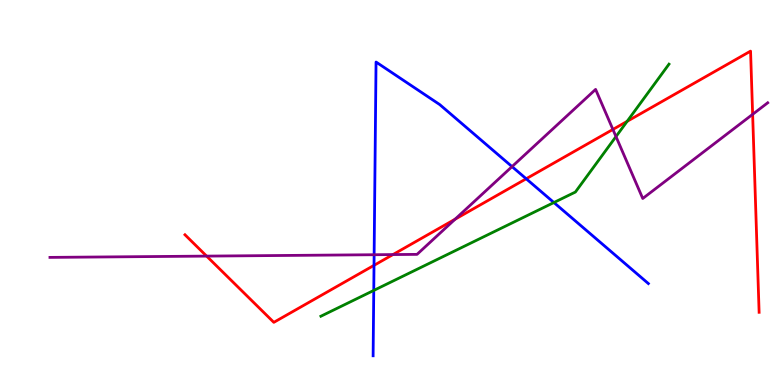[{'lines': ['blue', 'red'], 'intersections': [{'x': 4.83, 'y': 3.11}, {'x': 6.79, 'y': 5.36}]}, {'lines': ['green', 'red'], 'intersections': [{'x': 8.09, 'y': 6.85}]}, {'lines': ['purple', 'red'], 'intersections': [{'x': 2.67, 'y': 3.35}, {'x': 5.07, 'y': 3.39}, {'x': 5.87, 'y': 4.31}, {'x': 7.91, 'y': 6.64}, {'x': 9.71, 'y': 7.03}]}, {'lines': ['blue', 'green'], 'intersections': [{'x': 4.82, 'y': 2.46}, {'x': 7.15, 'y': 4.74}]}, {'lines': ['blue', 'purple'], 'intersections': [{'x': 4.83, 'y': 3.38}, {'x': 6.61, 'y': 5.67}]}, {'lines': ['green', 'purple'], 'intersections': [{'x': 7.95, 'y': 6.45}]}]